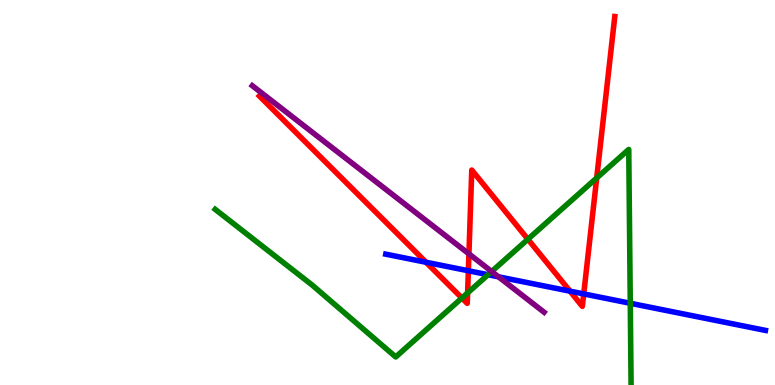[{'lines': ['blue', 'red'], 'intersections': [{'x': 5.5, 'y': 3.19}, {'x': 6.04, 'y': 2.97}, {'x': 7.36, 'y': 2.44}, {'x': 7.53, 'y': 2.37}]}, {'lines': ['green', 'red'], 'intersections': [{'x': 5.96, 'y': 2.26}, {'x': 6.03, 'y': 2.39}, {'x': 6.81, 'y': 3.79}, {'x': 7.7, 'y': 5.38}]}, {'lines': ['purple', 'red'], 'intersections': [{'x': 6.05, 'y': 3.41}]}, {'lines': ['blue', 'green'], 'intersections': [{'x': 6.3, 'y': 2.86}, {'x': 8.13, 'y': 2.12}]}, {'lines': ['blue', 'purple'], 'intersections': [{'x': 6.43, 'y': 2.81}]}, {'lines': ['green', 'purple'], 'intersections': [{'x': 6.34, 'y': 2.95}]}]